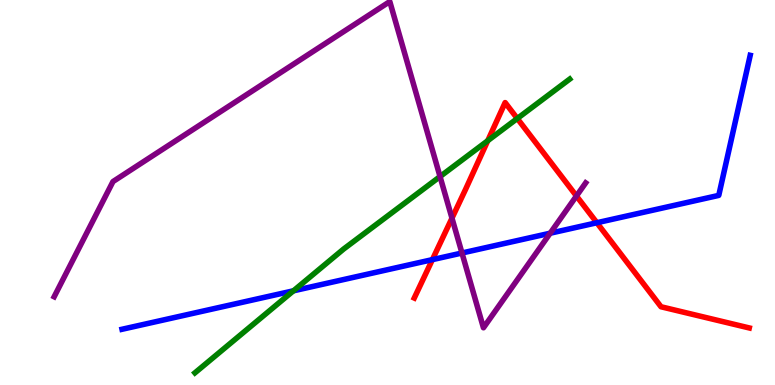[{'lines': ['blue', 'red'], 'intersections': [{'x': 5.58, 'y': 3.26}, {'x': 7.7, 'y': 4.21}]}, {'lines': ['green', 'red'], 'intersections': [{'x': 6.29, 'y': 6.35}, {'x': 6.67, 'y': 6.92}]}, {'lines': ['purple', 'red'], 'intersections': [{'x': 5.83, 'y': 4.33}, {'x': 7.44, 'y': 4.91}]}, {'lines': ['blue', 'green'], 'intersections': [{'x': 3.79, 'y': 2.45}]}, {'lines': ['blue', 'purple'], 'intersections': [{'x': 5.96, 'y': 3.43}, {'x': 7.1, 'y': 3.94}]}, {'lines': ['green', 'purple'], 'intersections': [{'x': 5.68, 'y': 5.41}]}]